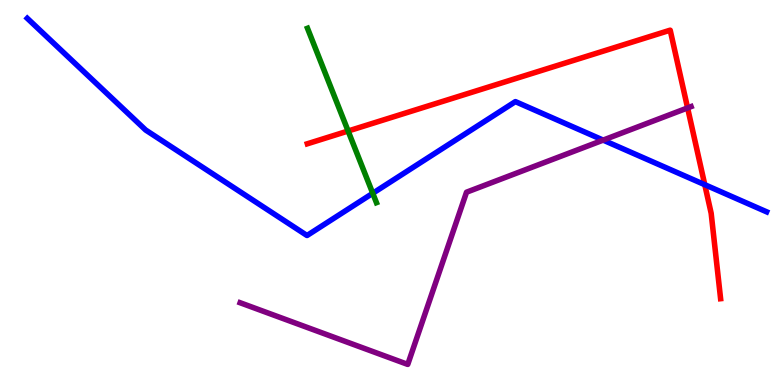[{'lines': ['blue', 'red'], 'intersections': [{'x': 9.09, 'y': 5.2}]}, {'lines': ['green', 'red'], 'intersections': [{'x': 4.49, 'y': 6.6}]}, {'lines': ['purple', 'red'], 'intersections': [{'x': 8.87, 'y': 7.2}]}, {'lines': ['blue', 'green'], 'intersections': [{'x': 4.81, 'y': 4.98}]}, {'lines': ['blue', 'purple'], 'intersections': [{'x': 7.78, 'y': 6.36}]}, {'lines': ['green', 'purple'], 'intersections': []}]